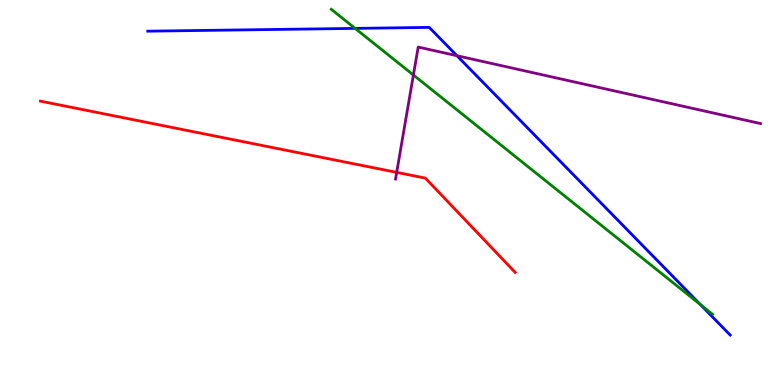[{'lines': ['blue', 'red'], 'intersections': []}, {'lines': ['green', 'red'], 'intersections': []}, {'lines': ['purple', 'red'], 'intersections': [{'x': 5.12, 'y': 5.52}]}, {'lines': ['blue', 'green'], 'intersections': [{'x': 4.58, 'y': 9.26}, {'x': 9.04, 'y': 2.09}]}, {'lines': ['blue', 'purple'], 'intersections': [{'x': 5.9, 'y': 8.55}]}, {'lines': ['green', 'purple'], 'intersections': [{'x': 5.33, 'y': 8.05}]}]